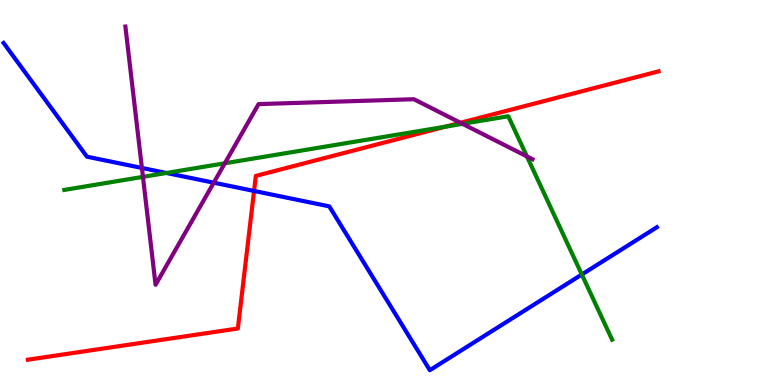[{'lines': ['blue', 'red'], 'intersections': [{'x': 3.28, 'y': 5.04}]}, {'lines': ['green', 'red'], 'intersections': [{'x': 5.75, 'y': 6.71}]}, {'lines': ['purple', 'red'], 'intersections': [{'x': 5.94, 'y': 6.81}]}, {'lines': ['blue', 'green'], 'intersections': [{'x': 2.15, 'y': 5.51}, {'x': 7.51, 'y': 2.87}]}, {'lines': ['blue', 'purple'], 'intersections': [{'x': 1.83, 'y': 5.64}, {'x': 2.76, 'y': 5.25}]}, {'lines': ['green', 'purple'], 'intersections': [{'x': 1.84, 'y': 5.41}, {'x': 2.9, 'y': 5.76}, {'x': 5.97, 'y': 6.78}, {'x': 6.8, 'y': 5.94}]}]